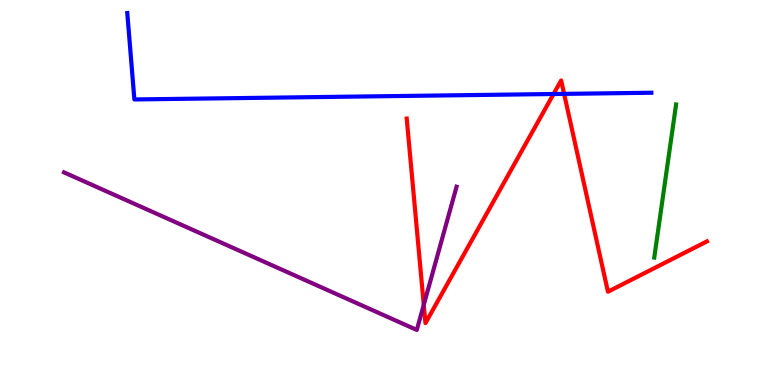[{'lines': ['blue', 'red'], 'intersections': [{'x': 7.14, 'y': 7.56}, {'x': 7.28, 'y': 7.56}]}, {'lines': ['green', 'red'], 'intersections': []}, {'lines': ['purple', 'red'], 'intersections': [{'x': 5.47, 'y': 2.08}]}, {'lines': ['blue', 'green'], 'intersections': []}, {'lines': ['blue', 'purple'], 'intersections': []}, {'lines': ['green', 'purple'], 'intersections': []}]